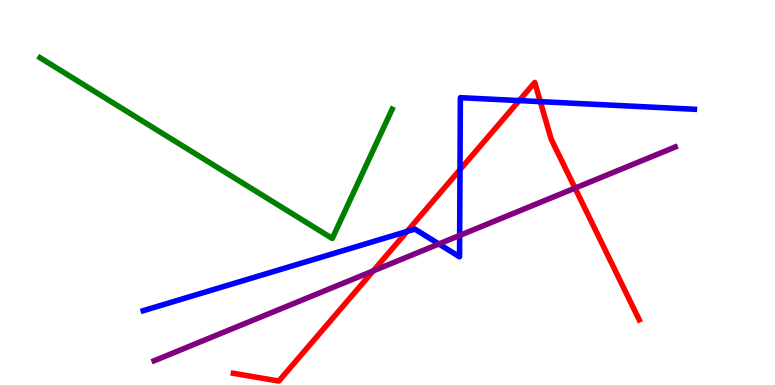[{'lines': ['blue', 'red'], 'intersections': [{'x': 5.25, 'y': 3.99}, {'x': 5.94, 'y': 5.59}, {'x': 6.7, 'y': 7.39}, {'x': 6.97, 'y': 7.36}]}, {'lines': ['green', 'red'], 'intersections': []}, {'lines': ['purple', 'red'], 'intersections': [{'x': 4.82, 'y': 2.96}, {'x': 7.42, 'y': 5.11}]}, {'lines': ['blue', 'green'], 'intersections': []}, {'lines': ['blue', 'purple'], 'intersections': [{'x': 5.66, 'y': 3.66}, {'x': 5.93, 'y': 3.88}]}, {'lines': ['green', 'purple'], 'intersections': []}]